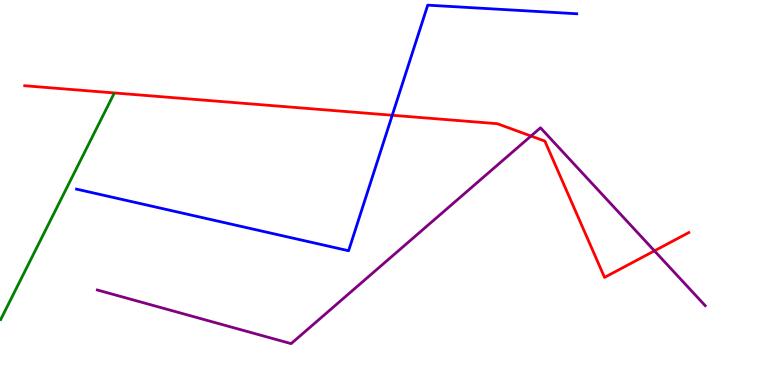[{'lines': ['blue', 'red'], 'intersections': [{'x': 5.06, 'y': 7.01}]}, {'lines': ['green', 'red'], 'intersections': []}, {'lines': ['purple', 'red'], 'intersections': [{'x': 6.85, 'y': 6.47}, {'x': 8.44, 'y': 3.48}]}, {'lines': ['blue', 'green'], 'intersections': []}, {'lines': ['blue', 'purple'], 'intersections': []}, {'lines': ['green', 'purple'], 'intersections': []}]